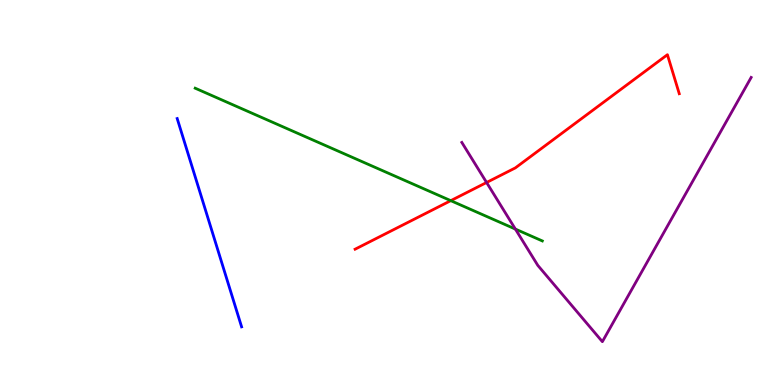[{'lines': ['blue', 'red'], 'intersections': []}, {'lines': ['green', 'red'], 'intersections': [{'x': 5.82, 'y': 4.79}]}, {'lines': ['purple', 'red'], 'intersections': [{'x': 6.28, 'y': 5.26}]}, {'lines': ['blue', 'green'], 'intersections': []}, {'lines': ['blue', 'purple'], 'intersections': []}, {'lines': ['green', 'purple'], 'intersections': [{'x': 6.65, 'y': 4.05}]}]